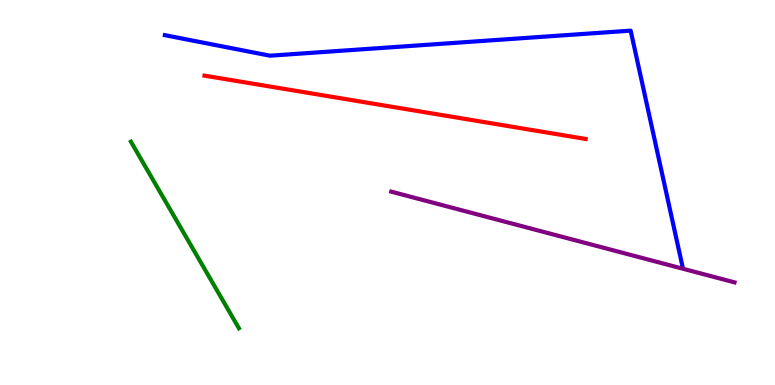[{'lines': ['blue', 'red'], 'intersections': []}, {'lines': ['green', 'red'], 'intersections': []}, {'lines': ['purple', 'red'], 'intersections': []}, {'lines': ['blue', 'green'], 'intersections': []}, {'lines': ['blue', 'purple'], 'intersections': []}, {'lines': ['green', 'purple'], 'intersections': []}]